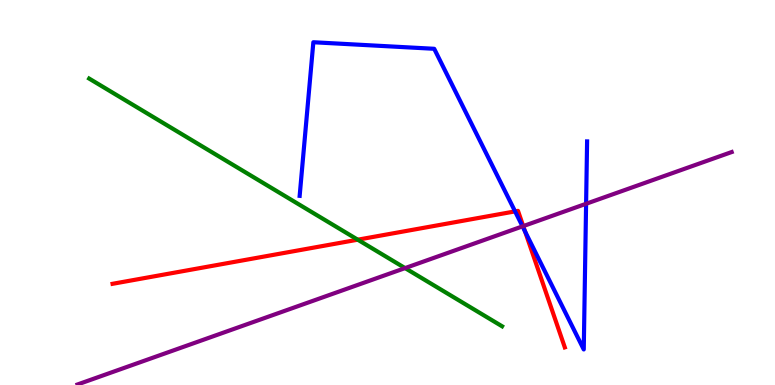[{'lines': ['blue', 'red'], 'intersections': [{'x': 6.65, 'y': 4.51}, {'x': 6.78, 'y': 3.99}]}, {'lines': ['green', 'red'], 'intersections': [{'x': 4.62, 'y': 3.77}]}, {'lines': ['purple', 'red'], 'intersections': [{'x': 6.75, 'y': 4.13}]}, {'lines': ['blue', 'green'], 'intersections': []}, {'lines': ['blue', 'purple'], 'intersections': [{'x': 6.74, 'y': 4.12}, {'x': 7.56, 'y': 4.71}]}, {'lines': ['green', 'purple'], 'intersections': [{'x': 5.23, 'y': 3.04}]}]